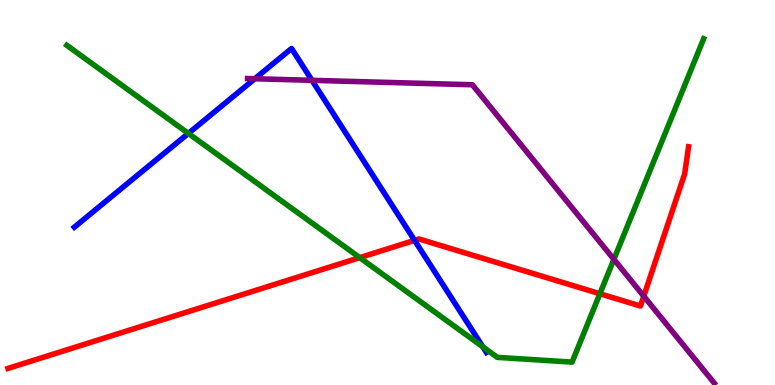[{'lines': ['blue', 'red'], 'intersections': [{'x': 5.35, 'y': 3.76}]}, {'lines': ['green', 'red'], 'intersections': [{'x': 4.64, 'y': 3.31}, {'x': 7.74, 'y': 2.37}]}, {'lines': ['purple', 'red'], 'intersections': [{'x': 8.31, 'y': 2.31}]}, {'lines': ['blue', 'green'], 'intersections': [{'x': 2.43, 'y': 6.53}, {'x': 6.23, 'y': 0.991}]}, {'lines': ['blue', 'purple'], 'intersections': [{'x': 3.29, 'y': 7.95}, {'x': 4.03, 'y': 7.91}]}, {'lines': ['green', 'purple'], 'intersections': [{'x': 7.92, 'y': 3.26}]}]